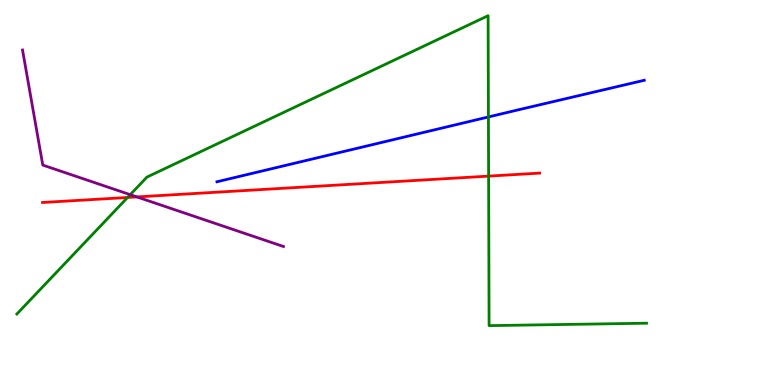[{'lines': ['blue', 'red'], 'intersections': []}, {'lines': ['green', 'red'], 'intersections': [{'x': 1.65, 'y': 4.87}, {'x': 6.3, 'y': 5.43}]}, {'lines': ['purple', 'red'], 'intersections': [{'x': 1.77, 'y': 4.89}]}, {'lines': ['blue', 'green'], 'intersections': [{'x': 6.3, 'y': 6.96}]}, {'lines': ['blue', 'purple'], 'intersections': []}, {'lines': ['green', 'purple'], 'intersections': [{'x': 1.68, 'y': 4.94}]}]